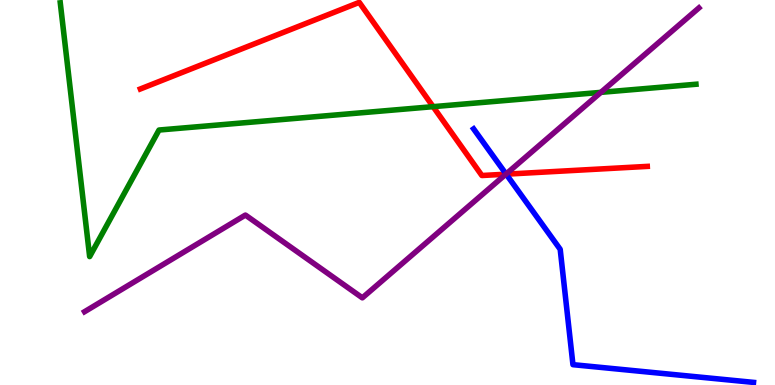[{'lines': ['blue', 'red'], 'intersections': [{'x': 6.53, 'y': 5.48}]}, {'lines': ['green', 'red'], 'intersections': [{'x': 5.59, 'y': 7.23}]}, {'lines': ['purple', 'red'], 'intersections': [{'x': 6.53, 'y': 5.48}]}, {'lines': ['blue', 'green'], 'intersections': []}, {'lines': ['blue', 'purple'], 'intersections': [{'x': 6.53, 'y': 5.48}]}, {'lines': ['green', 'purple'], 'intersections': [{'x': 7.75, 'y': 7.6}]}]